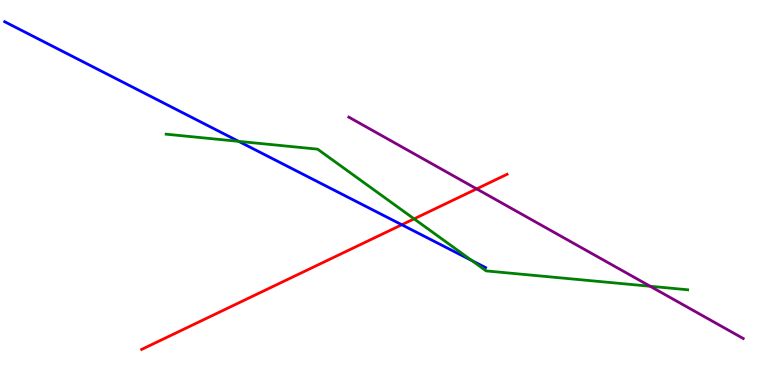[{'lines': ['blue', 'red'], 'intersections': [{'x': 5.18, 'y': 4.16}]}, {'lines': ['green', 'red'], 'intersections': [{'x': 5.34, 'y': 4.32}]}, {'lines': ['purple', 'red'], 'intersections': [{'x': 6.15, 'y': 5.09}]}, {'lines': ['blue', 'green'], 'intersections': [{'x': 3.08, 'y': 6.33}, {'x': 6.09, 'y': 3.23}]}, {'lines': ['blue', 'purple'], 'intersections': []}, {'lines': ['green', 'purple'], 'intersections': [{'x': 8.39, 'y': 2.56}]}]